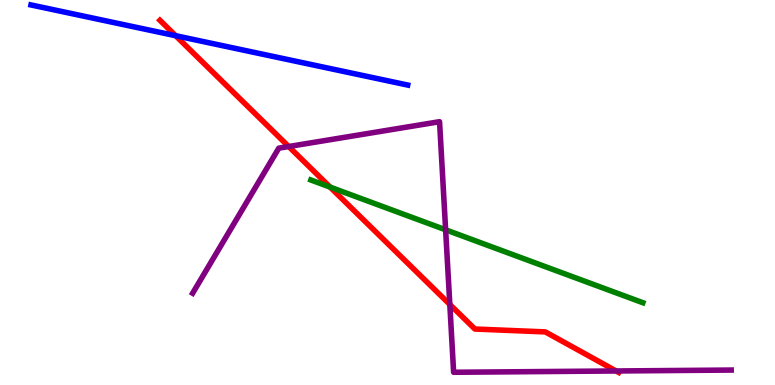[{'lines': ['blue', 'red'], 'intersections': [{'x': 2.27, 'y': 9.07}]}, {'lines': ['green', 'red'], 'intersections': [{'x': 4.26, 'y': 5.14}]}, {'lines': ['purple', 'red'], 'intersections': [{'x': 3.73, 'y': 6.19}, {'x': 5.8, 'y': 2.09}, {'x': 7.95, 'y': 0.364}]}, {'lines': ['blue', 'green'], 'intersections': []}, {'lines': ['blue', 'purple'], 'intersections': []}, {'lines': ['green', 'purple'], 'intersections': [{'x': 5.75, 'y': 4.03}]}]